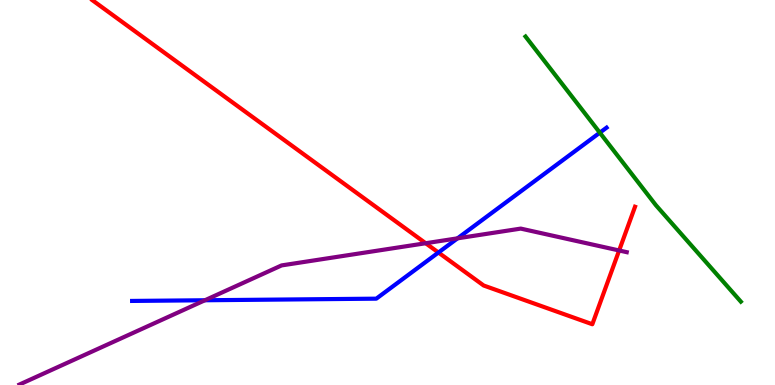[{'lines': ['blue', 'red'], 'intersections': [{'x': 5.66, 'y': 3.44}]}, {'lines': ['green', 'red'], 'intersections': []}, {'lines': ['purple', 'red'], 'intersections': [{'x': 5.49, 'y': 3.68}, {'x': 7.99, 'y': 3.49}]}, {'lines': ['blue', 'green'], 'intersections': [{'x': 7.74, 'y': 6.55}]}, {'lines': ['blue', 'purple'], 'intersections': [{'x': 2.64, 'y': 2.2}, {'x': 5.9, 'y': 3.81}]}, {'lines': ['green', 'purple'], 'intersections': []}]